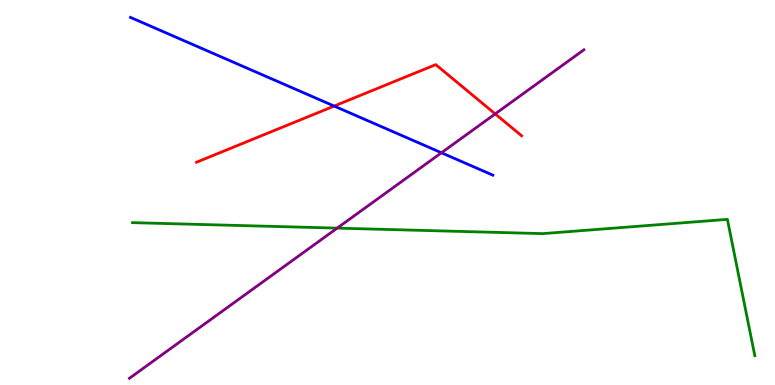[{'lines': ['blue', 'red'], 'intersections': [{'x': 4.31, 'y': 7.25}]}, {'lines': ['green', 'red'], 'intersections': []}, {'lines': ['purple', 'red'], 'intersections': [{'x': 6.39, 'y': 7.04}]}, {'lines': ['blue', 'green'], 'intersections': []}, {'lines': ['blue', 'purple'], 'intersections': [{'x': 5.7, 'y': 6.03}]}, {'lines': ['green', 'purple'], 'intersections': [{'x': 4.35, 'y': 4.07}]}]